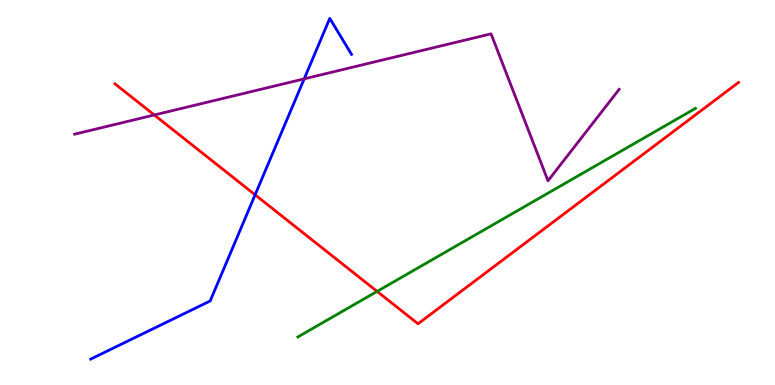[{'lines': ['blue', 'red'], 'intersections': [{'x': 3.29, 'y': 4.94}]}, {'lines': ['green', 'red'], 'intersections': [{'x': 4.87, 'y': 2.43}]}, {'lines': ['purple', 'red'], 'intersections': [{'x': 1.99, 'y': 7.01}]}, {'lines': ['blue', 'green'], 'intersections': []}, {'lines': ['blue', 'purple'], 'intersections': [{'x': 3.92, 'y': 7.95}]}, {'lines': ['green', 'purple'], 'intersections': []}]